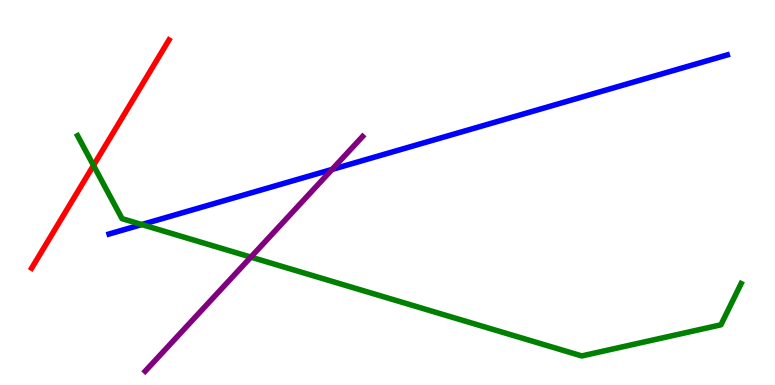[{'lines': ['blue', 'red'], 'intersections': []}, {'lines': ['green', 'red'], 'intersections': [{'x': 1.21, 'y': 5.7}]}, {'lines': ['purple', 'red'], 'intersections': []}, {'lines': ['blue', 'green'], 'intersections': [{'x': 1.83, 'y': 4.17}]}, {'lines': ['blue', 'purple'], 'intersections': [{'x': 4.28, 'y': 5.6}]}, {'lines': ['green', 'purple'], 'intersections': [{'x': 3.24, 'y': 3.32}]}]